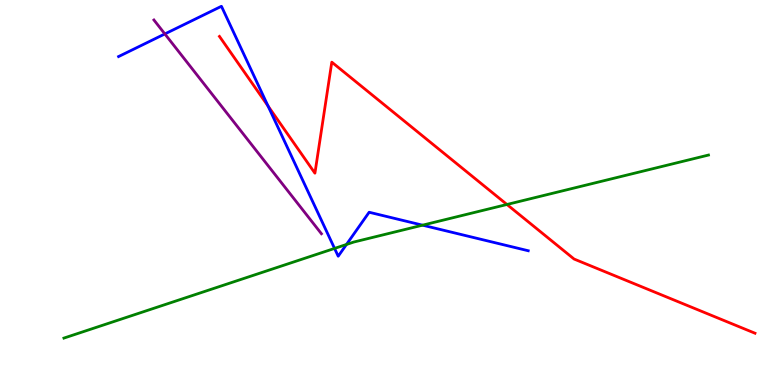[{'lines': ['blue', 'red'], 'intersections': [{'x': 3.46, 'y': 7.25}]}, {'lines': ['green', 'red'], 'intersections': [{'x': 6.54, 'y': 4.69}]}, {'lines': ['purple', 'red'], 'intersections': []}, {'lines': ['blue', 'green'], 'intersections': [{'x': 4.32, 'y': 3.55}, {'x': 4.47, 'y': 3.65}, {'x': 5.45, 'y': 4.15}]}, {'lines': ['blue', 'purple'], 'intersections': [{'x': 2.13, 'y': 9.12}]}, {'lines': ['green', 'purple'], 'intersections': []}]